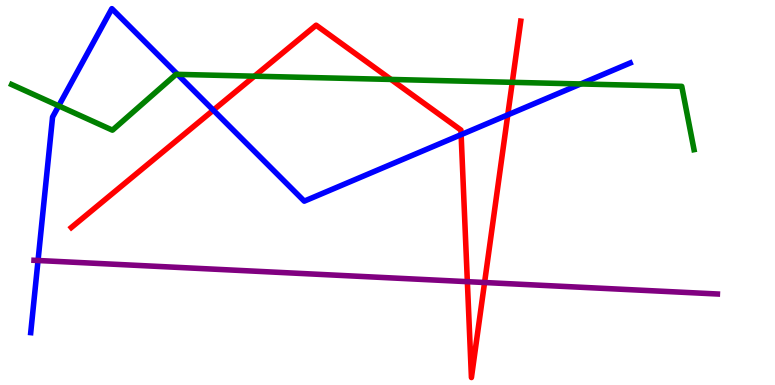[{'lines': ['blue', 'red'], 'intersections': [{'x': 2.75, 'y': 7.14}, {'x': 5.95, 'y': 6.5}, {'x': 6.55, 'y': 7.02}]}, {'lines': ['green', 'red'], 'intersections': [{'x': 3.28, 'y': 8.02}, {'x': 5.05, 'y': 7.94}, {'x': 6.61, 'y': 7.86}]}, {'lines': ['purple', 'red'], 'intersections': [{'x': 6.03, 'y': 2.68}, {'x': 6.25, 'y': 2.66}]}, {'lines': ['blue', 'green'], 'intersections': [{'x': 0.757, 'y': 7.25}, {'x': 2.29, 'y': 8.07}, {'x': 7.49, 'y': 7.82}]}, {'lines': ['blue', 'purple'], 'intersections': [{'x': 0.491, 'y': 3.23}]}, {'lines': ['green', 'purple'], 'intersections': []}]